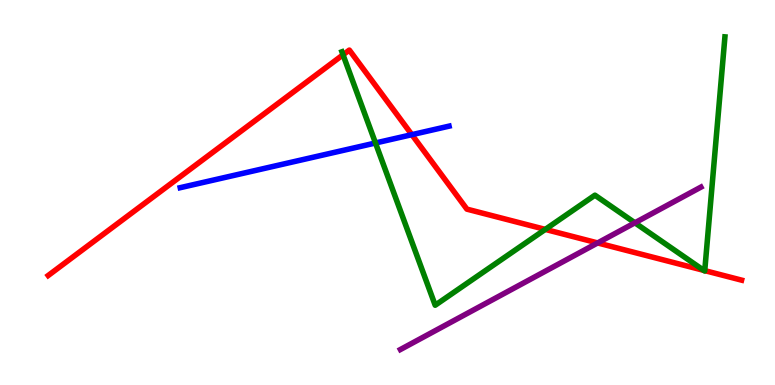[{'lines': ['blue', 'red'], 'intersections': [{'x': 5.31, 'y': 6.5}]}, {'lines': ['green', 'red'], 'intersections': [{'x': 4.43, 'y': 8.58}, {'x': 7.04, 'y': 4.04}, {'x': 9.08, 'y': 2.98}, {'x': 9.09, 'y': 2.97}]}, {'lines': ['purple', 'red'], 'intersections': [{'x': 7.71, 'y': 3.69}]}, {'lines': ['blue', 'green'], 'intersections': [{'x': 4.84, 'y': 6.29}]}, {'lines': ['blue', 'purple'], 'intersections': []}, {'lines': ['green', 'purple'], 'intersections': [{'x': 8.19, 'y': 4.21}]}]